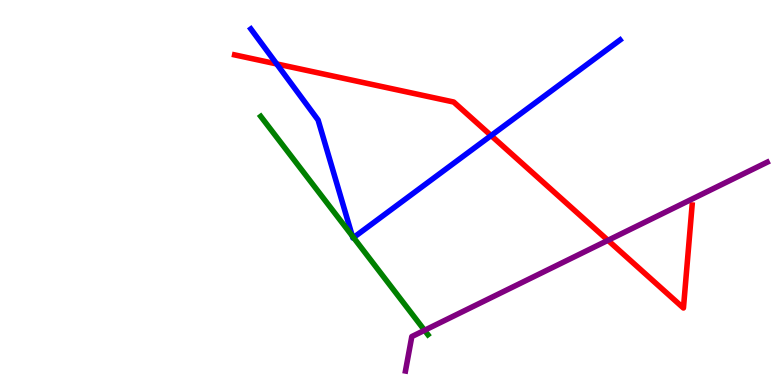[{'lines': ['blue', 'red'], 'intersections': [{'x': 3.57, 'y': 8.34}, {'x': 6.34, 'y': 6.48}]}, {'lines': ['green', 'red'], 'intersections': []}, {'lines': ['purple', 'red'], 'intersections': [{'x': 7.84, 'y': 3.76}]}, {'lines': ['blue', 'green'], 'intersections': [{'x': 4.55, 'y': 3.87}, {'x': 4.56, 'y': 3.83}]}, {'lines': ['blue', 'purple'], 'intersections': []}, {'lines': ['green', 'purple'], 'intersections': [{'x': 5.48, 'y': 1.42}]}]